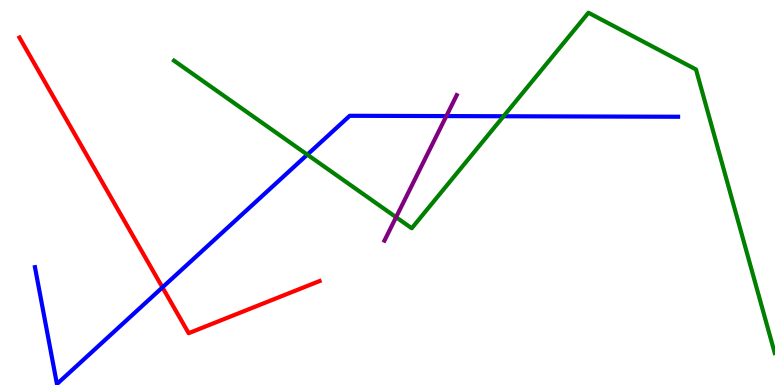[{'lines': ['blue', 'red'], 'intersections': [{'x': 2.1, 'y': 2.54}]}, {'lines': ['green', 'red'], 'intersections': []}, {'lines': ['purple', 'red'], 'intersections': []}, {'lines': ['blue', 'green'], 'intersections': [{'x': 3.97, 'y': 5.98}, {'x': 6.5, 'y': 6.98}]}, {'lines': ['blue', 'purple'], 'intersections': [{'x': 5.76, 'y': 6.98}]}, {'lines': ['green', 'purple'], 'intersections': [{'x': 5.11, 'y': 4.36}]}]